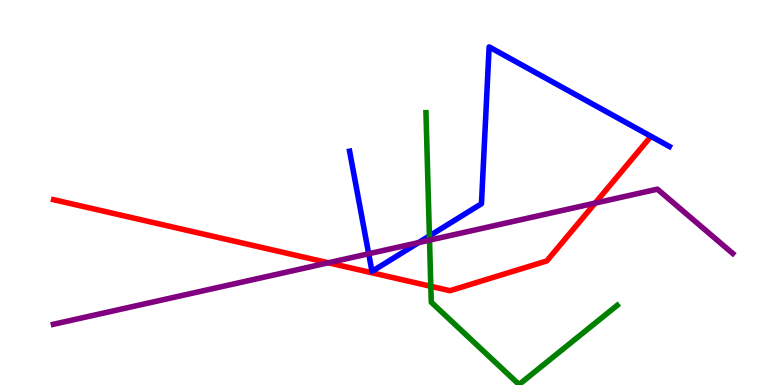[{'lines': ['blue', 'red'], 'intersections': []}, {'lines': ['green', 'red'], 'intersections': [{'x': 5.56, 'y': 2.56}]}, {'lines': ['purple', 'red'], 'intersections': [{'x': 4.24, 'y': 3.17}, {'x': 7.68, 'y': 4.72}]}, {'lines': ['blue', 'green'], 'intersections': [{'x': 5.54, 'y': 3.87}]}, {'lines': ['blue', 'purple'], 'intersections': [{'x': 4.76, 'y': 3.41}, {'x': 5.4, 'y': 3.7}]}, {'lines': ['green', 'purple'], 'intersections': [{'x': 5.54, 'y': 3.76}]}]